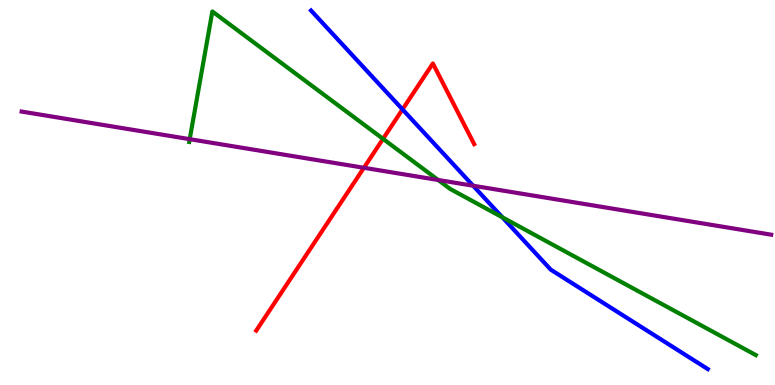[{'lines': ['blue', 'red'], 'intersections': [{'x': 5.19, 'y': 7.16}]}, {'lines': ['green', 'red'], 'intersections': [{'x': 4.94, 'y': 6.39}]}, {'lines': ['purple', 'red'], 'intersections': [{'x': 4.7, 'y': 5.64}]}, {'lines': ['blue', 'green'], 'intersections': [{'x': 6.48, 'y': 4.36}]}, {'lines': ['blue', 'purple'], 'intersections': [{'x': 6.1, 'y': 5.18}]}, {'lines': ['green', 'purple'], 'intersections': [{'x': 2.45, 'y': 6.39}, {'x': 5.65, 'y': 5.33}]}]